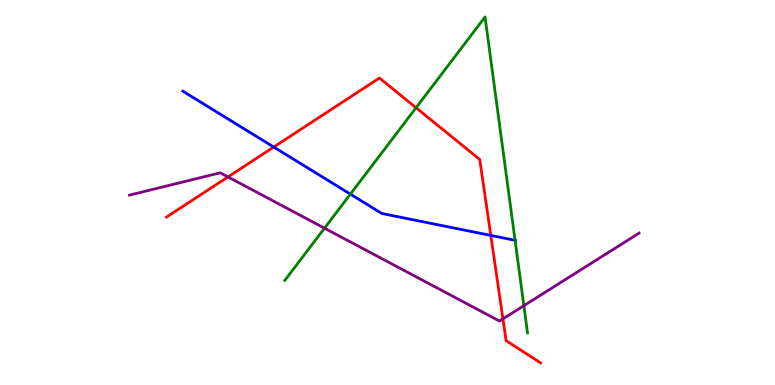[{'lines': ['blue', 'red'], 'intersections': [{'x': 3.53, 'y': 6.18}, {'x': 6.33, 'y': 3.89}]}, {'lines': ['green', 'red'], 'intersections': [{'x': 5.37, 'y': 7.2}]}, {'lines': ['purple', 'red'], 'intersections': [{'x': 2.94, 'y': 5.4}, {'x': 6.49, 'y': 1.72}]}, {'lines': ['blue', 'green'], 'intersections': [{'x': 4.52, 'y': 4.96}, {'x': 6.65, 'y': 3.76}]}, {'lines': ['blue', 'purple'], 'intersections': []}, {'lines': ['green', 'purple'], 'intersections': [{'x': 4.19, 'y': 4.07}, {'x': 6.76, 'y': 2.06}]}]